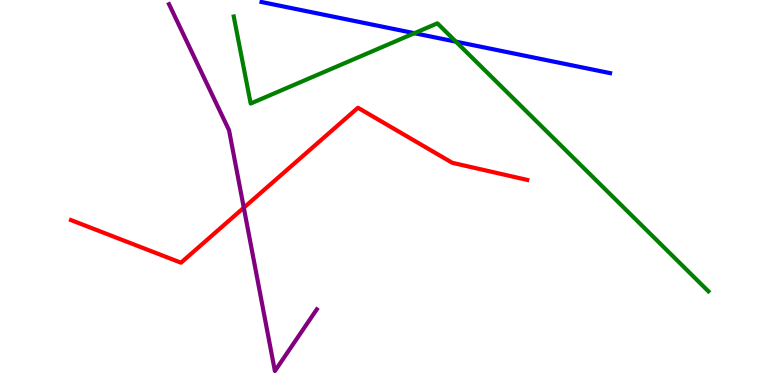[{'lines': ['blue', 'red'], 'intersections': []}, {'lines': ['green', 'red'], 'intersections': []}, {'lines': ['purple', 'red'], 'intersections': [{'x': 3.15, 'y': 4.61}]}, {'lines': ['blue', 'green'], 'intersections': [{'x': 5.35, 'y': 9.14}, {'x': 5.88, 'y': 8.92}]}, {'lines': ['blue', 'purple'], 'intersections': []}, {'lines': ['green', 'purple'], 'intersections': []}]